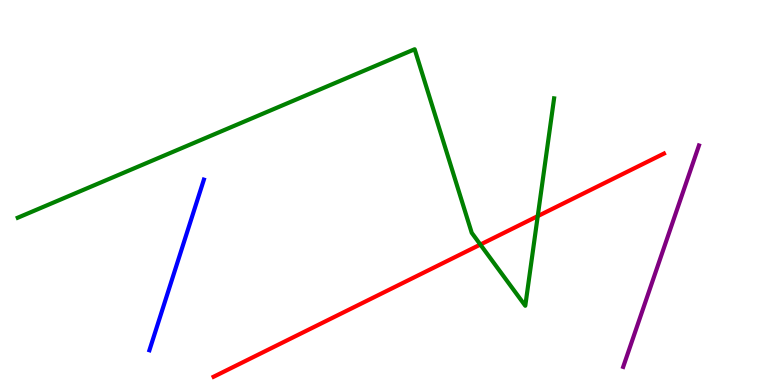[{'lines': ['blue', 'red'], 'intersections': []}, {'lines': ['green', 'red'], 'intersections': [{'x': 6.2, 'y': 3.65}, {'x': 6.94, 'y': 4.39}]}, {'lines': ['purple', 'red'], 'intersections': []}, {'lines': ['blue', 'green'], 'intersections': []}, {'lines': ['blue', 'purple'], 'intersections': []}, {'lines': ['green', 'purple'], 'intersections': []}]